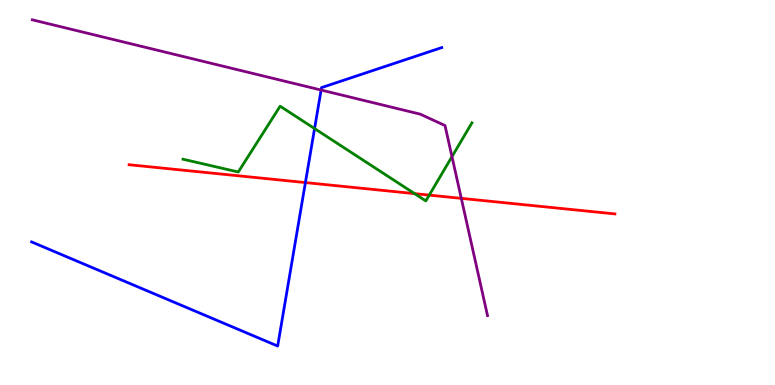[{'lines': ['blue', 'red'], 'intersections': [{'x': 3.94, 'y': 5.26}]}, {'lines': ['green', 'red'], 'intersections': [{'x': 5.35, 'y': 4.97}, {'x': 5.54, 'y': 4.93}]}, {'lines': ['purple', 'red'], 'intersections': [{'x': 5.95, 'y': 4.85}]}, {'lines': ['blue', 'green'], 'intersections': [{'x': 4.06, 'y': 6.66}]}, {'lines': ['blue', 'purple'], 'intersections': [{'x': 4.14, 'y': 7.66}]}, {'lines': ['green', 'purple'], 'intersections': [{'x': 5.83, 'y': 5.93}]}]